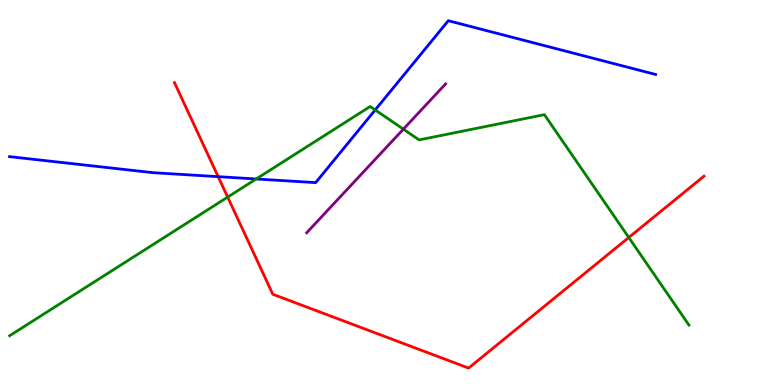[{'lines': ['blue', 'red'], 'intersections': [{'x': 2.82, 'y': 5.41}]}, {'lines': ['green', 'red'], 'intersections': [{'x': 2.94, 'y': 4.88}, {'x': 8.11, 'y': 3.83}]}, {'lines': ['purple', 'red'], 'intersections': []}, {'lines': ['blue', 'green'], 'intersections': [{'x': 3.31, 'y': 5.35}, {'x': 4.84, 'y': 7.14}]}, {'lines': ['blue', 'purple'], 'intersections': []}, {'lines': ['green', 'purple'], 'intersections': [{'x': 5.2, 'y': 6.65}]}]